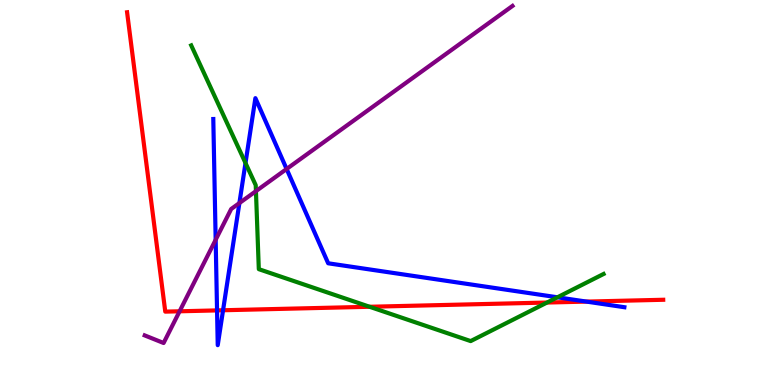[{'lines': ['blue', 'red'], 'intersections': [{'x': 2.8, 'y': 1.94}, {'x': 2.88, 'y': 1.94}, {'x': 7.57, 'y': 2.17}]}, {'lines': ['green', 'red'], 'intersections': [{'x': 4.77, 'y': 2.03}, {'x': 7.06, 'y': 2.14}]}, {'lines': ['purple', 'red'], 'intersections': [{'x': 2.32, 'y': 1.91}]}, {'lines': ['blue', 'green'], 'intersections': [{'x': 3.17, 'y': 5.77}, {'x': 7.19, 'y': 2.28}]}, {'lines': ['blue', 'purple'], 'intersections': [{'x': 2.78, 'y': 3.77}, {'x': 3.09, 'y': 4.73}, {'x': 3.7, 'y': 5.61}]}, {'lines': ['green', 'purple'], 'intersections': [{'x': 3.3, 'y': 5.04}]}]